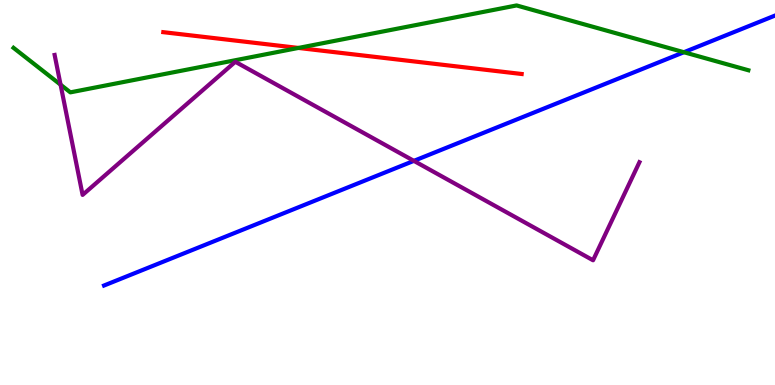[{'lines': ['blue', 'red'], 'intersections': []}, {'lines': ['green', 'red'], 'intersections': [{'x': 3.85, 'y': 8.75}]}, {'lines': ['purple', 'red'], 'intersections': []}, {'lines': ['blue', 'green'], 'intersections': [{'x': 8.82, 'y': 8.64}]}, {'lines': ['blue', 'purple'], 'intersections': [{'x': 5.34, 'y': 5.82}]}, {'lines': ['green', 'purple'], 'intersections': [{'x': 0.782, 'y': 7.8}]}]